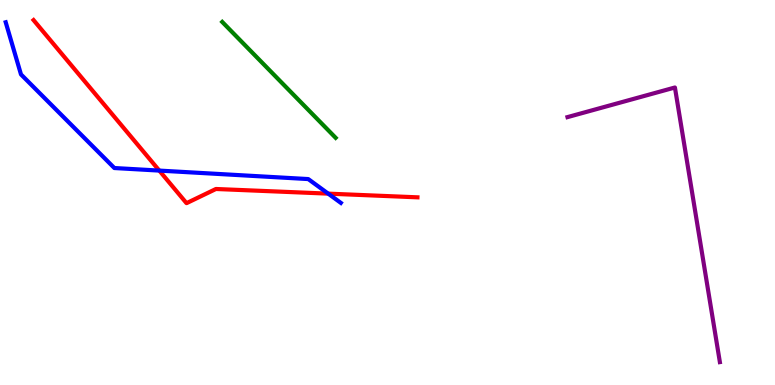[{'lines': ['blue', 'red'], 'intersections': [{'x': 2.06, 'y': 5.57}, {'x': 4.23, 'y': 4.97}]}, {'lines': ['green', 'red'], 'intersections': []}, {'lines': ['purple', 'red'], 'intersections': []}, {'lines': ['blue', 'green'], 'intersections': []}, {'lines': ['blue', 'purple'], 'intersections': []}, {'lines': ['green', 'purple'], 'intersections': []}]